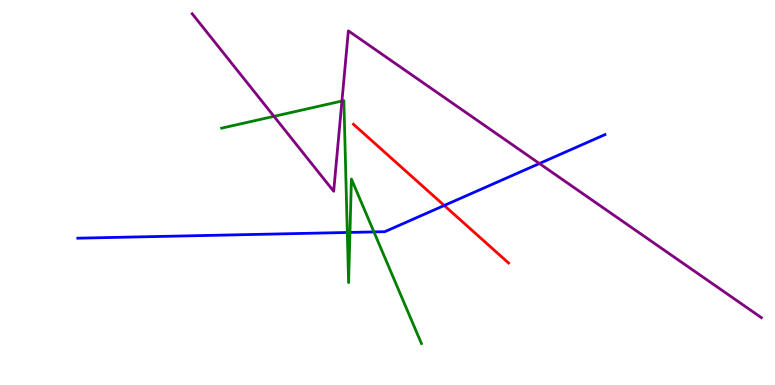[{'lines': ['blue', 'red'], 'intersections': [{'x': 5.73, 'y': 4.66}]}, {'lines': ['green', 'red'], 'intersections': []}, {'lines': ['purple', 'red'], 'intersections': []}, {'lines': ['blue', 'green'], 'intersections': [{'x': 4.48, 'y': 3.96}, {'x': 4.52, 'y': 3.96}, {'x': 4.82, 'y': 3.98}]}, {'lines': ['blue', 'purple'], 'intersections': [{'x': 6.96, 'y': 5.75}]}, {'lines': ['green', 'purple'], 'intersections': [{'x': 3.54, 'y': 6.98}, {'x': 4.41, 'y': 7.38}]}]